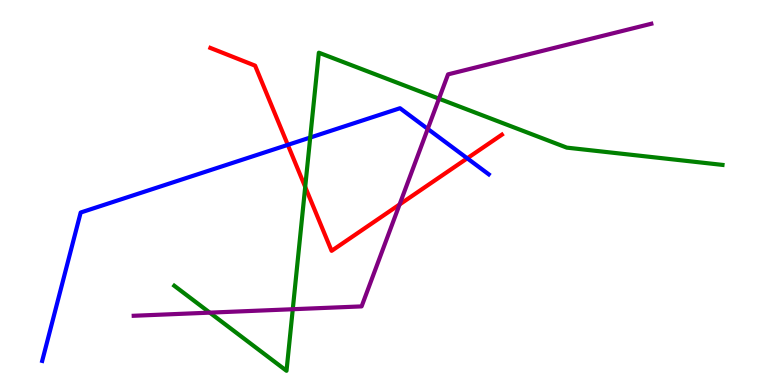[{'lines': ['blue', 'red'], 'intersections': [{'x': 3.71, 'y': 6.24}, {'x': 6.03, 'y': 5.89}]}, {'lines': ['green', 'red'], 'intersections': [{'x': 3.94, 'y': 5.14}]}, {'lines': ['purple', 'red'], 'intersections': [{'x': 5.16, 'y': 4.69}]}, {'lines': ['blue', 'green'], 'intersections': [{'x': 4.0, 'y': 6.43}]}, {'lines': ['blue', 'purple'], 'intersections': [{'x': 5.52, 'y': 6.65}]}, {'lines': ['green', 'purple'], 'intersections': [{'x': 2.71, 'y': 1.88}, {'x': 3.78, 'y': 1.97}, {'x': 5.66, 'y': 7.44}]}]